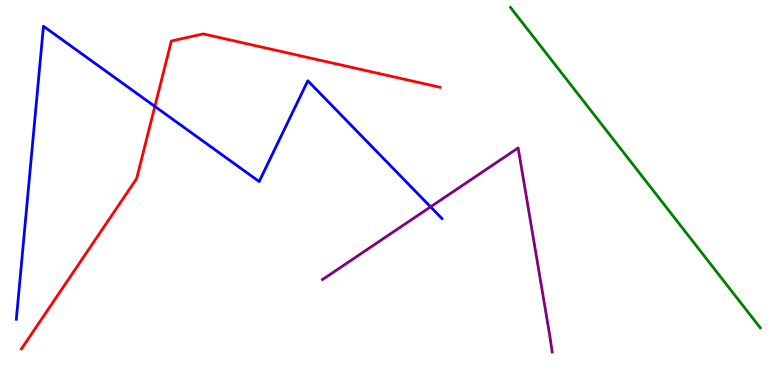[{'lines': ['blue', 'red'], 'intersections': [{'x': 2.0, 'y': 7.24}]}, {'lines': ['green', 'red'], 'intersections': []}, {'lines': ['purple', 'red'], 'intersections': []}, {'lines': ['blue', 'green'], 'intersections': []}, {'lines': ['blue', 'purple'], 'intersections': [{'x': 5.56, 'y': 4.63}]}, {'lines': ['green', 'purple'], 'intersections': []}]